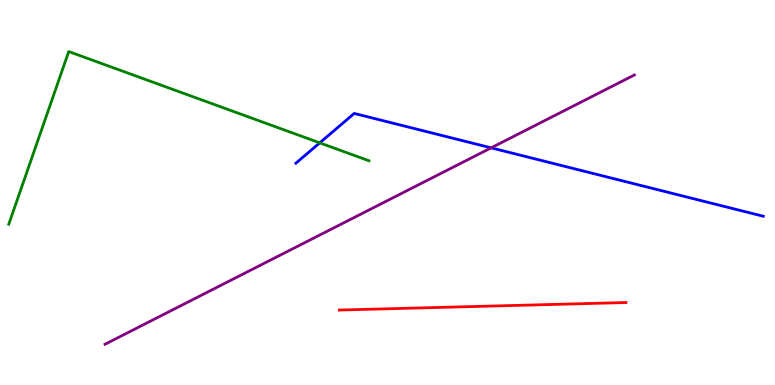[{'lines': ['blue', 'red'], 'intersections': []}, {'lines': ['green', 'red'], 'intersections': []}, {'lines': ['purple', 'red'], 'intersections': []}, {'lines': ['blue', 'green'], 'intersections': [{'x': 4.13, 'y': 6.29}]}, {'lines': ['blue', 'purple'], 'intersections': [{'x': 6.34, 'y': 6.16}]}, {'lines': ['green', 'purple'], 'intersections': []}]